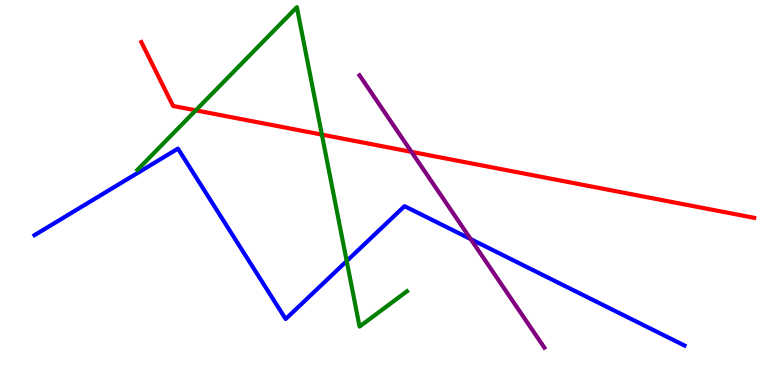[{'lines': ['blue', 'red'], 'intersections': []}, {'lines': ['green', 'red'], 'intersections': [{'x': 2.53, 'y': 7.13}, {'x': 4.15, 'y': 6.5}]}, {'lines': ['purple', 'red'], 'intersections': [{'x': 5.31, 'y': 6.06}]}, {'lines': ['blue', 'green'], 'intersections': [{'x': 4.47, 'y': 3.22}]}, {'lines': ['blue', 'purple'], 'intersections': [{'x': 6.07, 'y': 3.79}]}, {'lines': ['green', 'purple'], 'intersections': []}]